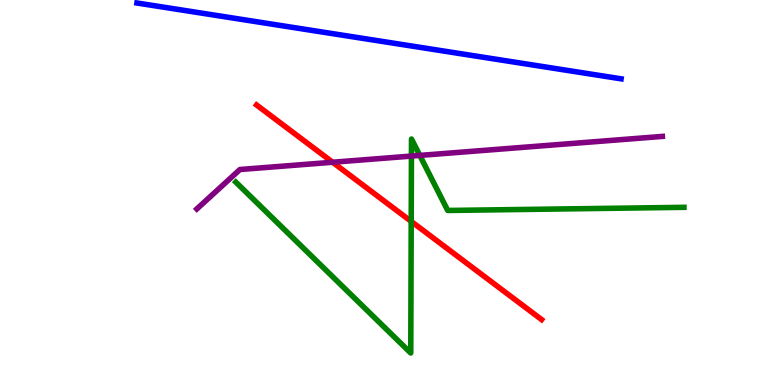[{'lines': ['blue', 'red'], 'intersections': []}, {'lines': ['green', 'red'], 'intersections': [{'x': 5.31, 'y': 4.25}]}, {'lines': ['purple', 'red'], 'intersections': [{'x': 4.29, 'y': 5.79}]}, {'lines': ['blue', 'green'], 'intersections': []}, {'lines': ['blue', 'purple'], 'intersections': []}, {'lines': ['green', 'purple'], 'intersections': [{'x': 5.31, 'y': 5.95}, {'x': 5.42, 'y': 5.96}]}]